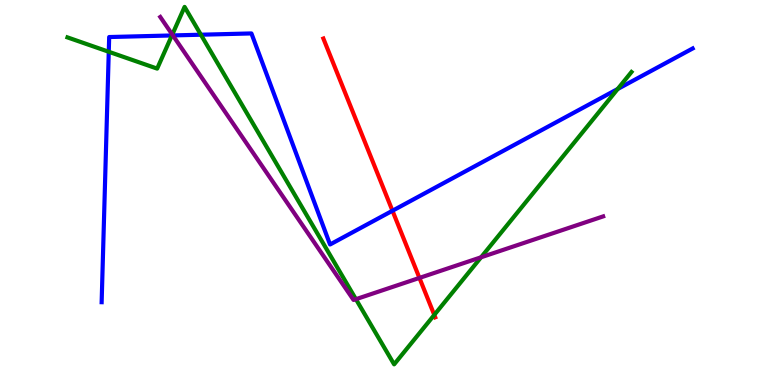[{'lines': ['blue', 'red'], 'intersections': [{'x': 5.06, 'y': 4.53}]}, {'lines': ['green', 'red'], 'intersections': [{'x': 5.6, 'y': 1.82}]}, {'lines': ['purple', 'red'], 'intersections': [{'x': 5.41, 'y': 2.78}]}, {'lines': ['blue', 'green'], 'intersections': [{'x': 1.4, 'y': 8.66}, {'x': 2.22, 'y': 9.08}, {'x': 2.59, 'y': 9.1}, {'x': 7.97, 'y': 7.69}]}, {'lines': ['blue', 'purple'], 'intersections': [{'x': 2.23, 'y': 9.08}]}, {'lines': ['green', 'purple'], 'intersections': [{'x': 2.22, 'y': 9.1}, {'x': 4.59, 'y': 2.23}, {'x': 6.21, 'y': 3.32}]}]